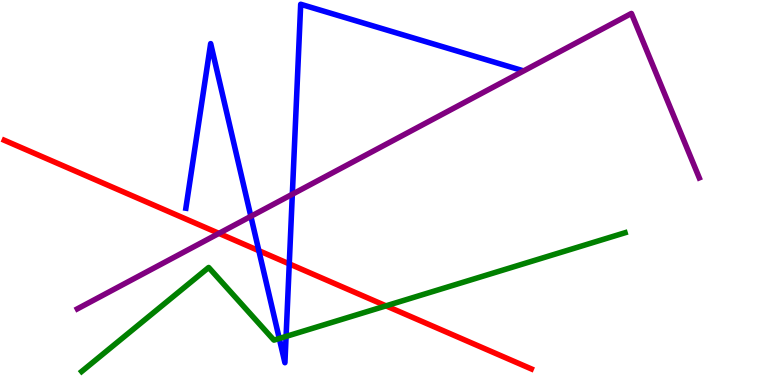[{'lines': ['blue', 'red'], 'intersections': [{'x': 3.34, 'y': 3.49}, {'x': 3.73, 'y': 3.15}]}, {'lines': ['green', 'red'], 'intersections': [{'x': 4.98, 'y': 2.06}]}, {'lines': ['purple', 'red'], 'intersections': [{'x': 2.82, 'y': 3.94}]}, {'lines': ['blue', 'green'], 'intersections': [{'x': 3.6, 'y': 1.21}, {'x': 3.69, 'y': 1.26}]}, {'lines': ['blue', 'purple'], 'intersections': [{'x': 3.24, 'y': 4.38}, {'x': 3.77, 'y': 4.95}]}, {'lines': ['green', 'purple'], 'intersections': []}]